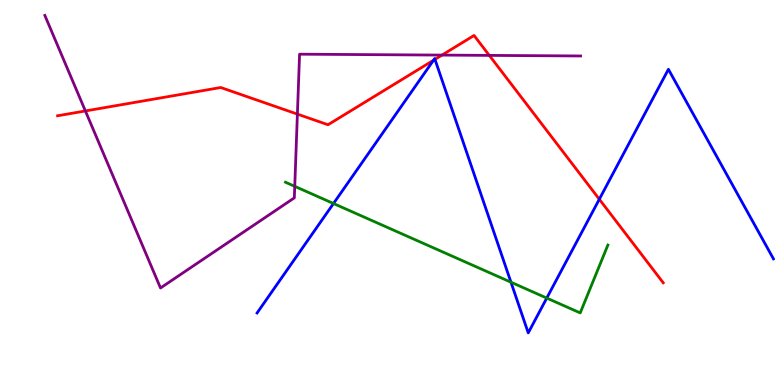[{'lines': ['blue', 'red'], 'intersections': [{'x': 5.59, 'y': 8.43}, {'x': 5.61, 'y': 8.46}, {'x': 7.73, 'y': 4.82}]}, {'lines': ['green', 'red'], 'intersections': []}, {'lines': ['purple', 'red'], 'intersections': [{'x': 1.1, 'y': 7.12}, {'x': 3.84, 'y': 7.04}, {'x': 5.7, 'y': 8.57}, {'x': 6.31, 'y': 8.56}]}, {'lines': ['blue', 'green'], 'intersections': [{'x': 4.3, 'y': 4.71}, {'x': 6.59, 'y': 2.67}, {'x': 7.06, 'y': 2.26}]}, {'lines': ['blue', 'purple'], 'intersections': []}, {'lines': ['green', 'purple'], 'intersections': [{'x': 3.8, 'y': 5.16}]}]